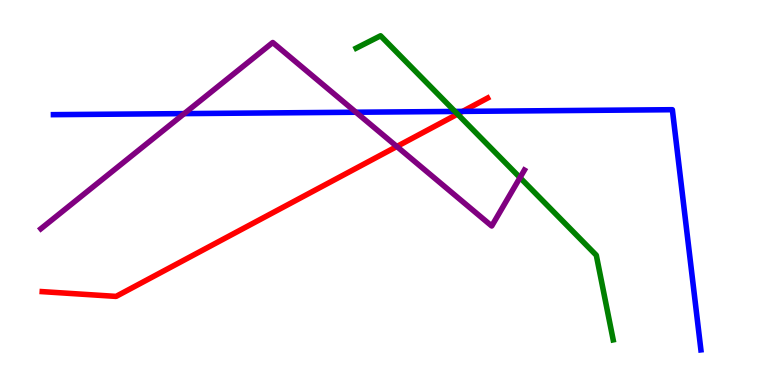[{'lines': ['blue', 'red'], 'intersections': [{'x': 5.97, 'y': 7.11}]}, {'lines': ['green', 'red'], 'intersections': [{'x': 5.9, 'y': 7.04}]}, {'lines': ['purple', 'red'], 'intersections': [{'x': 5.12, 'y': 6.19}]}, {'lines': ['blue', 'green'], 'intersections': [{'x': 5.87, 'y': 7.11}]}, {'lines': ['blue', 'purple'], 'intersections': [{'x': 2.38, 'y': 7.05}, {'x': 4.59, 'y': 7.08}]}, {'lines': ['green', 'purple'], 'intersections': [{'x': 6.71, 'y': 5.39}]}]